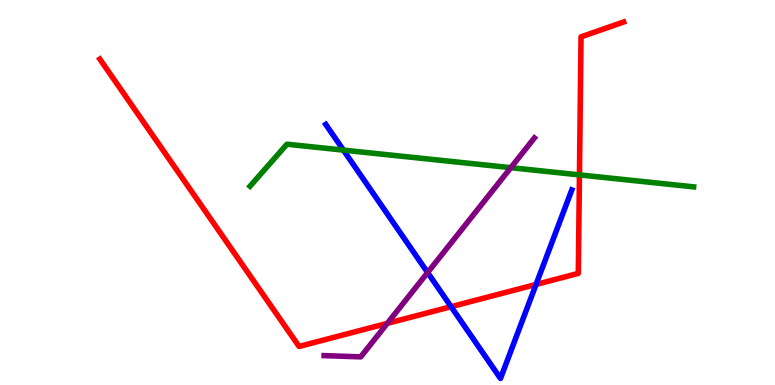[{'lines': ['blue', 'red'], 'intersections': [{'x': 5.82, 'y': 2.03}, {'x': 6.92, 'y': 2.61}]}, {'lines': ['green', 'red'], 'intersections': [{'x': 7.48, 'y': 5.46}]}, {'lines': ['purple', 'red'], 'intersections': [{'x': 5.0, 'y': 1.6}]}, {'lines': ['blue', 'green'], 'intersections': [{'x': 4.43, 'y': 6.1}]}, {'lines': ['blue', 'purple'], 'intersections': [{'x': 5.52, 'y': 2.92}]}, {'lines': ['green', 'purple'], 'intersections': [{'x': 6.59, 'y': 5.64}]}]